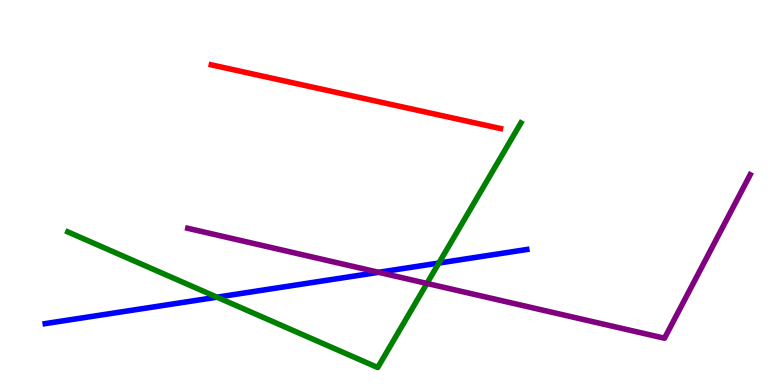[{'lines': ['blue', 'red'], 'intersections': []}, {'lines': ['green', 'red'], 'intersections': []}, {'lines': ['purple', 'red'], 'intersections': []}, {'lines': ['blue', 'green'], 'intersections': [{'x': 2.8, 'y': 2.28}, {'x': 5.66, 'y': 3.17}]}, {'lines': ['blue', 'purple'], 'intersections': [{'x': 4.89, 'y': 2.93}]}, {'lines': ['green', 'purple'], 'intersections': [{'x': 5.51, 'y': 2.64}]}]